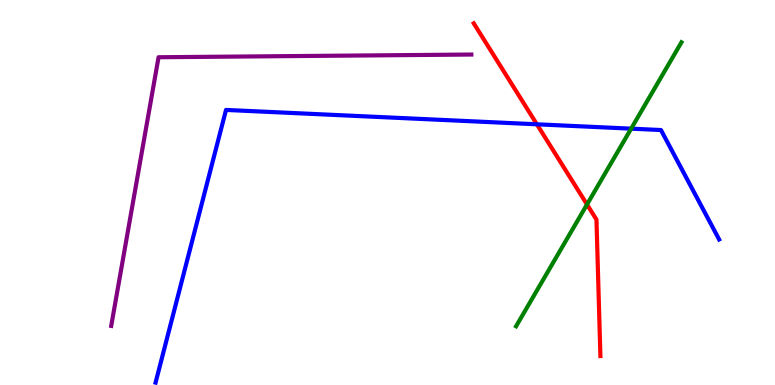[{'lines': ['blue', 'red'], 'intersections': [{'x': 6.93, 'y': 6.77}]}, {'lines': ['green', 'red'], 'intersections': [{'x': 7.57, 'y': 4.69}]}, {'lines': ['purple', 'red'], 'intersections': []}, {'lines': ['blue', 'green'], 'intersections': [{'x': 8.14, 'y': 6.66}]}, {'lines': ['blue', 'purple'], 'intersections': []}, {'lines': ['green', 'purple'], 'intersections': []}]